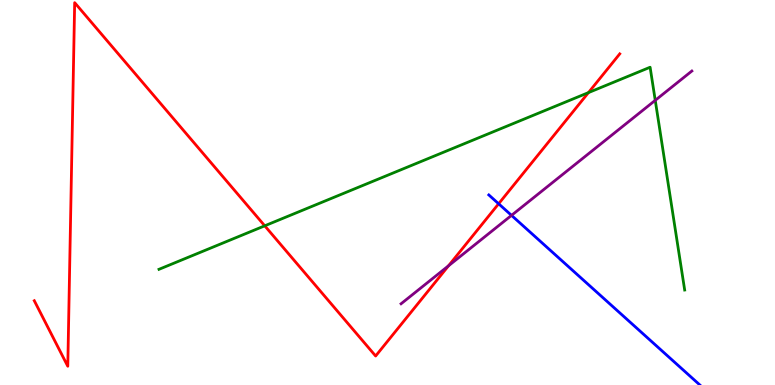[{'lines': ['blue', 'red'], 'intersections': [{'x': 6.43, 'y': 4.71}]}, {'lines': ['green', 'red'], 'intersections': [{'x': 3.42, 'y': 4.13}, {'x': 7.59, 'y': 7.59}]}, {'lines': ['purple', 'red'], 'intersections': [{'x': 5.79, 'y': 3.1}]}, {'lines': ['blue', 'green'], 'intersections': []}, {'lines': ['blue', 'purple'], 'intersections': [{'x': 6.6, 'y': 4.41}]}, {'lines': ['green', 'purple'], 'intersections': [{'x': 8.45, 'y': 7.39}]}]